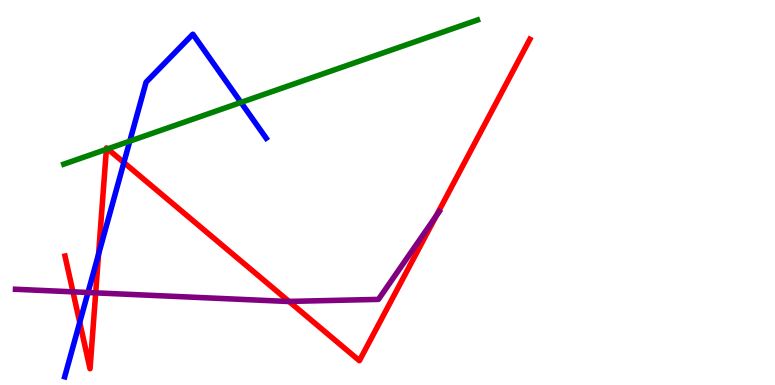[{'lines': ['blue', 'red'], 'intersections': [{'x': 1.03, 'y': 1.63}, {'x': 1.27, 'y': 3.4}, {'x': 1.6, 'y': 5.78}]}, {'lines': ['green', 'red'], 'intersections': [{'x': 1.37, 'y': 6.12}, {'x': 1.39, 'y': 6.13}]}, {'lines': ['purple', 'red'], 'intersections': [{'x': 0.941, 'y': 2.42}, {'x': 1.23, 'y': 2.39}, {'x': 3.73, 'y': 2.17}, {'x': 5.63, 'y': 4.38}]}, {'lines': ['blue', 'green'], 'intersections': [{'x': 1.67, 'y': 6.33}, {'x': 3.11, 'y': 7.34}]}, {'lines': ['blue', 'purple'], 'intersections': [{'x': 1.14, 'y': 2.4}]}, {'lines': ['green', 'purple'], 'intersections': []}]